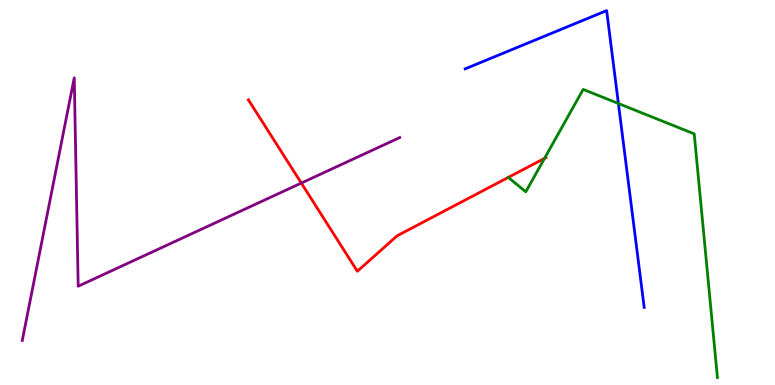[{'lines': ['blue', 'red'], 'intersections': []}, {'lines': ['green', 'red'], 'intersections': [{'x': 7.03, 'y': 5.89}]}, {'lines': ['purple', 'red'], 'intersections': [{'x': 3.89, 'y': 5.25}]}, {'lines': ['blue', 'green'], 'intersections': [{'x': 7.98, 'y': 7.31}]}, {'lines': ['blue', 'purple'], 'intersections': []}, {'lines': ['green', 'purple'], 'intersections': []}]